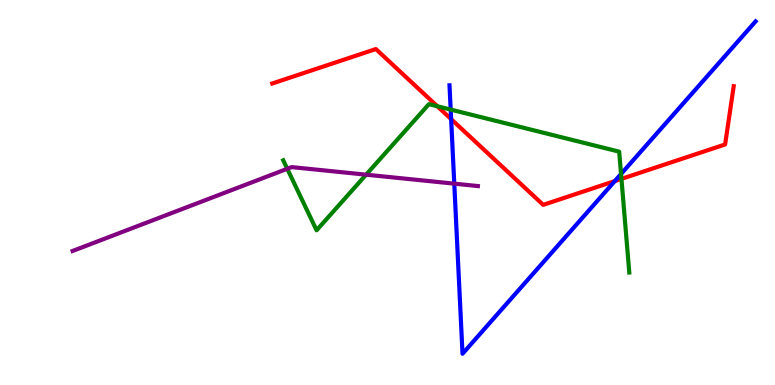[{'lines': ['blue', 'red'], 'intersections': [{'x': 5.82, 'y': 6.91}, {'x': 7.93, 'y': 5.3}]}, {'lines': ['green', 'red'], 'intersections': [{'x': 5.64, 'y': 7.24}, {'x': 8.02, 'y': 5.35}]}, {'lines': ['purple', 'red'], 'intersections': []}, {'lines': ['blue', 'green'], 'intersections': [{'x': 5.82, 'y': 7.15}, {'x': 8.01, 'y': 5.48}]}, {'lines': ['blue', 'purple'], 'intersections': [{'x': 5.86, 'y': 5.23}]}, {'lines': ['green', 'purple'], 'intersections': [{'x': 3.71, 'y': 5.62}, {'x': 4.72, 'y': 5.46}]}]